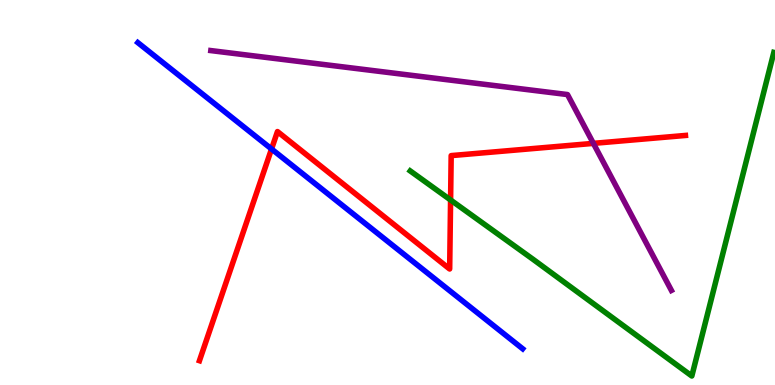[{'lines': ['blue', 'red'], 'intersections': [{'x': 3.5, 'y': 6.13}]}, {'lines': ['green', 'red'], 'intersections': [{'x': 5.81, 'y': 4.81}]}, {'lines': ['purple', 'red'], 'intersections': [{'x': 7.66, 'y': 6.28}]}, {'lines': ['blue', 'green'], 'intersections': []}, {'lines': ['blue', 'purple'], 'intersections': []}, {'lines': ['green', 'purple'], 'intersections': []}]